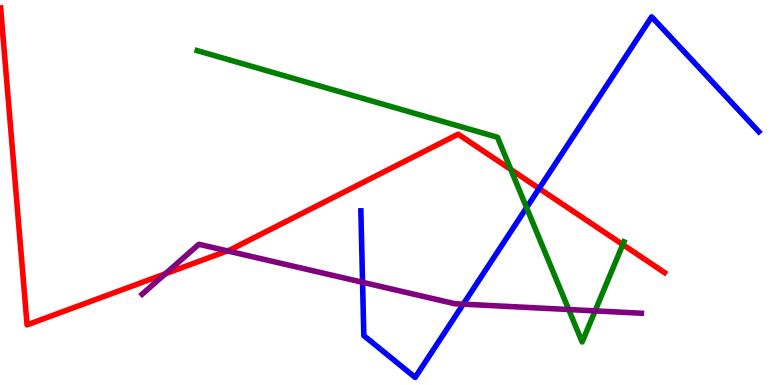[{'lines': ['blue', 'red'], 'intersections': [{'x': 6.96, 'y': 5.1}]}, {'lines': ['green', 'red'], 'intersections': [{'x': 6.59, 'y': 5.6}, {'x': 8.04, 'y': 3.65}]}, {'lines': ['purple', 'red'], 'intersections': [{'x': 2.13, 'y': 2.89}, {'x': 2.93, 'y': 3.48}]}, {'lines': ['blue', 'green'], 'intersections': [{'x': 6.79, 'y': 4.61}]}, {'lines': ['blue', 'purple'], 'intersections': [{'x': 4.68, 'y': 2.67}, {'x': 5.98, 'y': 2.1}]}, {'lines': ['green', 'purple'], 'intersections': [{'x': 7.34, 'y': 1.96}, {'x': 7.68, 'y': 1.93}]}]